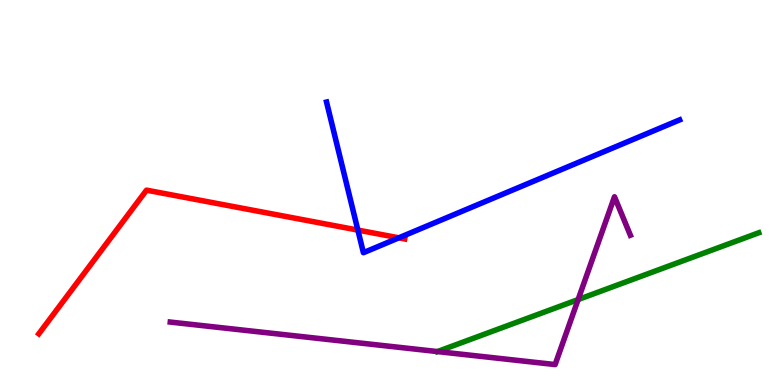[{'lines': ['blue', 'red'], 'intersections': [{'x': 4.62, 'y': 4.02}, {'x': 5.15, 'y': 3.82}]}, {'lines': ['green', 'red'], 'intersections': []}, {'lines': ['purple', 'red'], 'intersections': []}, {'lines': ['blue', 'green'], 'intersections': []}, {'lines': ['blue', 'purple'], 'intersections': []}, {'lines': ['green', 'purple'], 'intersections': [{'x': 7.46, 'y': 2.22}]}]